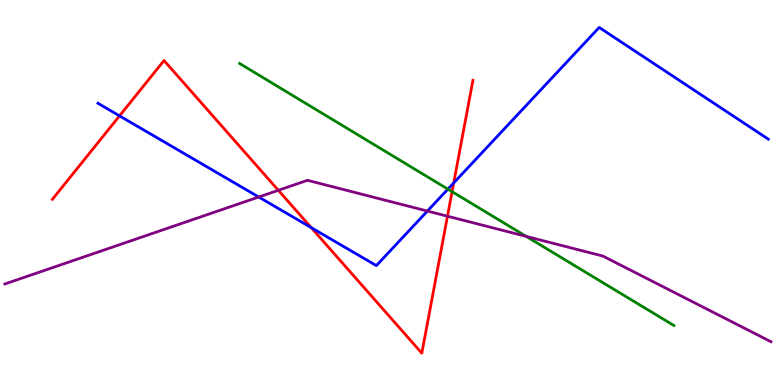[{'lines': ['blue', 'red'], 'intersections': [{'x': 1.54, 'y': 6.99}, {'x': 4.02, 'y': 4.09}, {'x': 5.85, 'y': 5.25}]}, {'lines': ['green', 'red'], 'intersections': [{'x': 5.83, 'y': 5.02}]}, {'lines': ['purple', 'red'], 'intersections': [{'x': 3.59, 'y': 5.06}, {'x': 5.77, 'y': 4.38}]}, {'lines': ['blue', 'green'], 'intersections': [{'x': 5.78, 'y': 5.09}]}, {'lines': ['blue', 'purple'], 'intersections': [{'x': 3.34, 'y': 4.88}, {'x': 5.51, 'y': 4.52}]}, {'lines': ['green', 'purple'], 'intersections': [{'x': 6.79, 'y': 3.86}]}]